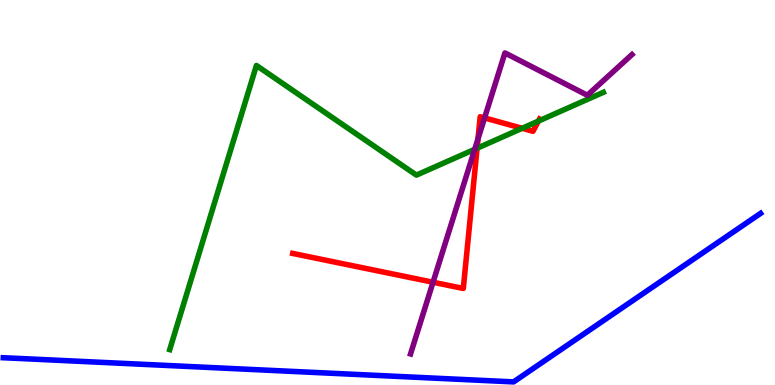[{'lines': ['blue', 'red'], 'intersections': []}, {'lines': ['green', 'red'], 'intersections': [{'x': 6.16, 'y': 6.15}, {'x': 6.74, 'y': 6.67}, {'x': 6.95, 'y': 6.86}]}, {'lines': ['purple', 'red'], 'intersections': [{'x': 5.59, 'y': 2.67}, {'x': 6.17, 'y': 6.39}, {'x': 6.25, 'y': 6.94}]}, {'lines': ['blue', 'green'], 'intersections': []}, {'lines': ['blue', 'purple'], 'intersections': []}, {'lines': ['green', 'purple'], 'intersections': [{'x': 6.13, 'y': 6.12}]}]